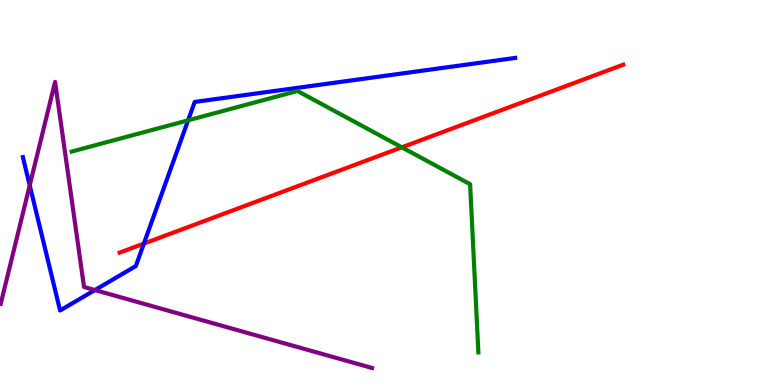[{'lines': ['blue', 'red'], 'intersections': [{'x': 1.86, 'y': 3.67}]}, {'lines': ['green', 'red'], 'intersections': [{'x': 5.18, 'y': 6.17}]}, {'lines': ['purple', 'red'], 'intersections': []}, {'lines': ['blue', 'green'], 'intersections': [{'x': 2.43, 'y': 6.87}]}, {'lines': ['blue', 'purple'], 'intersections': [{'x': 0.384, 'y': 5.19}, {'x': 1.22, 'y': 2.47}]}, {'lines': ['green', 'purple'], 'intersections': []}]